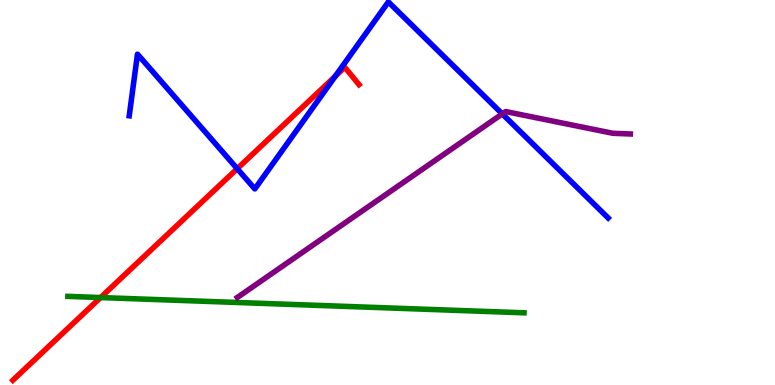[{'lines': ['blue', 'red'], 'intersections': [{'x': 3.06, 'y': 5.62}, {'x': 4.33, 'y': 8.02}]}, {'lines': ['green', 'red'], 'intersections': [{'x': 1.3, 'y': 2.27}]}, {'lines': ['purple', 'red'], 'intersections': []}, {'lines': ['blue', 'green'], 'intersections': []}, {'lines': ['blue', 'purple'], 'intersections': [{'x': 6.48, 'y': 7.04}]}, {'lines': ['green', 'purple'], 'intersections': []}]